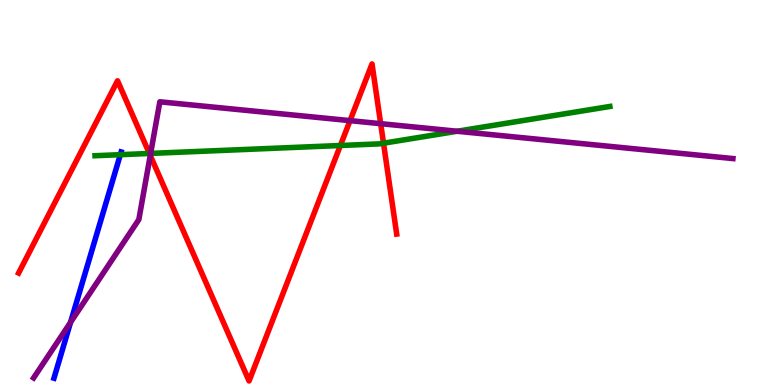[{'lines': ['blue', 'red'], 'intersections': []}, {'lines': ['green', 'red'], 'intersections': [{'x': 1.93, 'y': 6.01}, {'x': 4.39, 'y': 6.22}, {'x': 4.95, 'y': 6.28}]}, {'lines': ['purple', 'red'], 'intersections': [{'x': 1.94, 'y': 5.96}, {'x': 4.52, 'y': 6.87}, {'x': 4.91, 'y': 6.79}]}, {'lines': ['blue', 'green'], 'intersections': [{'x': 1.55, 'y': 5.98}]}, {'lines': ['blue', 'purple'], 'intersections': [{'x': 0.91, 'y': 1.63}]}, {'lines': ['green', 'purple'], 'intersections': [{'x': 1.94, 'y': 6.02}, {'x': 5.9, 'y': 6.59}]}]